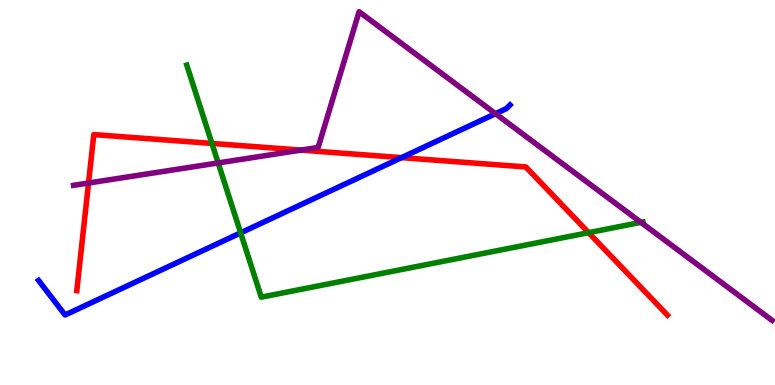[{'lines': ['blue', 'red'], 'intersections': [{'x': 5.18, 'y': 5.91}]}, {'lines': ['green', 'red'], 'intersections': [{'x': 2.73, 'y': 6.27}, {'x': 7.59, 'y': 3.96}]}, {'lines': ['purple', 'red'], 'intersections': [{'x': 1.14, 'y': 5.25}, {'x': 3.88, 'y': 6.1}]}, {'lines': ['blue', 'green'], 'intersections': [{'x': 3.1, 'y': 3.95}]}, {'lines': ['blue', 'purple'], 'intersections': [{'x': 6.39, 'y': 7.05}]}, {'lines': ['green', 'purple'], 'intersections': [{'x': 2.82, 'y': 5.77}, {'x': 8.27, 'y': 4.22}]}]